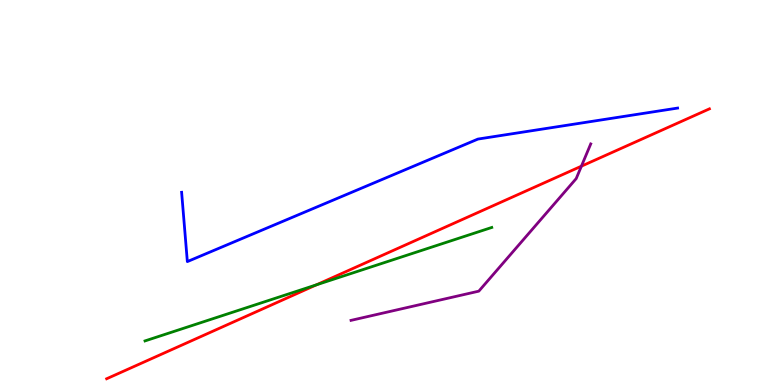[{'lines': ['blue', 'red'], 'intersections': []}, {'lines': ['green', 'red'], 'intersections': [{'x': 4.08, 'y': 2.6}]}, {'lines': ['purple', 'red'], 'intersections': [{'x': 7.5, 'y': 5.68}]}, {'lines': ['blue', 'green'], 'intersections': []}, {'lines': ['blue', 'purple'], 'intersections': []}, {'lines': ['green', 'purple'], 'intersections': []}]